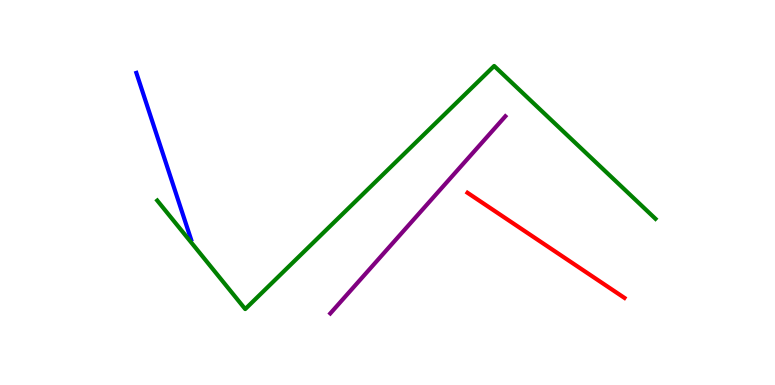[{'lines': ['blue', 'red'], 'intersections': []}, {'lines': ['green', 'red'], 'intersections': []}, {'lines': ['purple', 'red'], 'intersections': []}, {'lines': ['blue', 'green'], 'intersections': []}, {'lines': ['blue', 'purple'], 'intersections': []}, {'lines': ['green', 'purple'], 'intersections': []}]